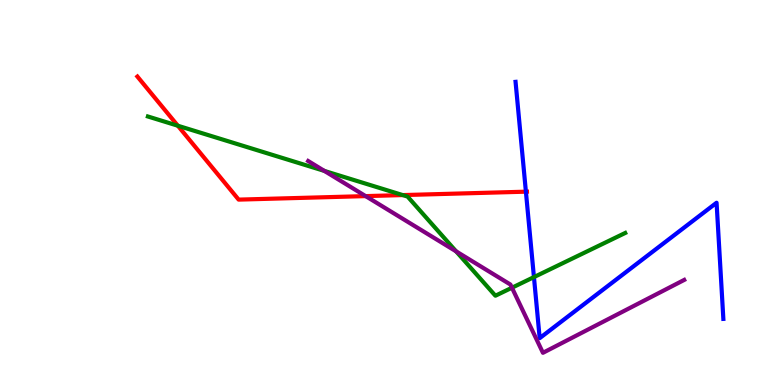[{'lines': ['blue', 'red'], 'intersections': [{'x': 6.79, 'y': 5.02}]}, {'lines': ['green', 'red'], 'intersections': [{'x': 2.29, 'y': 6.73}, {'x': 5.2, 'y': 4.93}]}, {'lines': ['purple', 'red'], 'intersections': [{'x': 4.72, 'y': 4.91}]}, {'lines': ['blue', 'green'], 'intersections': [{'x': 6.89, 'y': 2.8}]}, {'lines': ['blue', 'purple'], 'intersections': []}, {'lines': ['green', 'purple'], 'intersections': [{'x': 4.19, 'y': 5.56}, {'x': 5.89, 'y': 3.47}, {'x': 6.61, 'y': 2.53}]}]